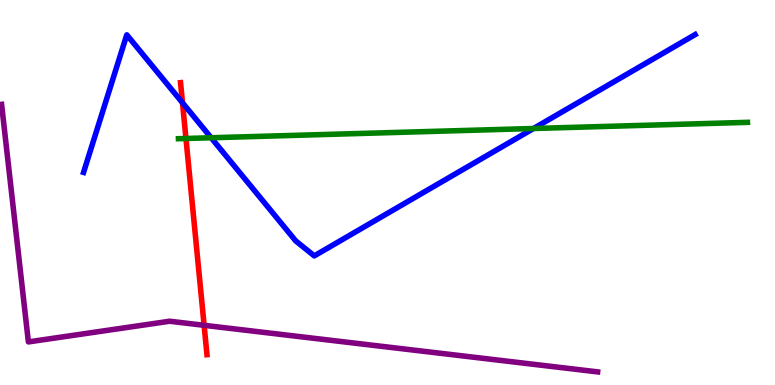[{'lines': ['blue', 'red'], 'intersections': [{'x': 2.35, 'y': 7.33}]}, {'lines': ['green', 'red'], 'intersections': [{'x': 2.4, 'y': 6.4}]}, {'lines': ['purple', 'red'], 'intersections': [{'x': 2.63, 'y': 1.55}]}, {'lines': ['blue', 'green'], 'intersections': [{'x': 2.72, 'y': 6.42}, {'x': 6.88, 'y': 6.66}]}, {'lines': ['blue', 'purple'], 'intersections': []}, {'lines': ['green', 'purple'], 'intersections': []}]